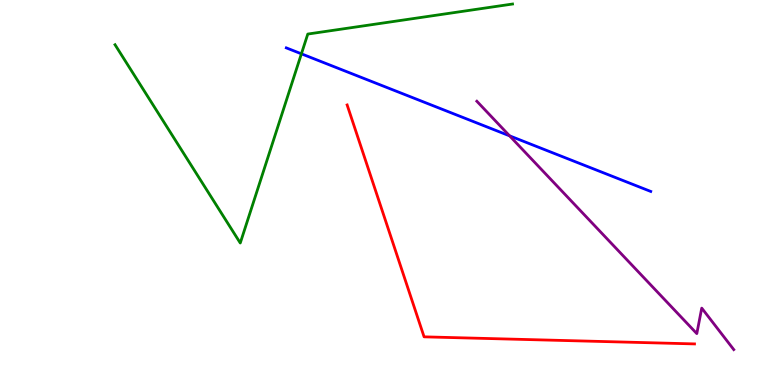[{'lines': ['blue', 'red'], 'intersections': []}, {'lines': ['green', 'red'], 'intersections': []}, {'lines': ['purple', 'red'], 'intersections': []}, {'lines': ['blue', 'green'], 'intersections': [{'x': 3.89, 'y': 8.6}]}, {'lines': ['blue', 'purple'], 'intersections': [{'x': 6.58, 'y': 6.47}]}, {'lines': ['green', 'purple'], 'intersections': []}]